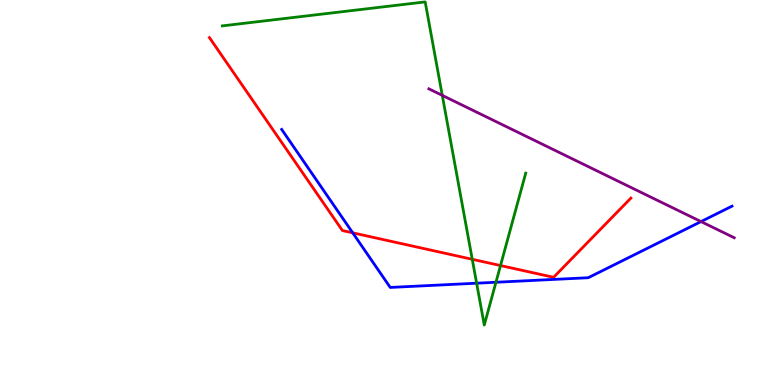[{'lines': ['blue', 'red'], 'intersections': [{'x': 4.55, 'y': 3.95}]}, {'lines': ['green', 'red'], 'intersections': [{'x': 6.09, 'y': 3.27}, {'x': 6.46, 'y': 3.1}]}, {'lines': ['purple', 'red'], 'intersections': []}, {'lines': ['blue', 'green'], 'intersections': [{'x': 6.15, 'y': 2.64}, {'x': 6.4, 'y': 2.67}]}, {'lines': ['blue', 'purple'], 'intersections': [{'x': 9.05, 'y': 4.24}]}, {'lines': ['green', 'purple'], 'intersections': [{'x': 5.71, 'y': 7.52}]}]